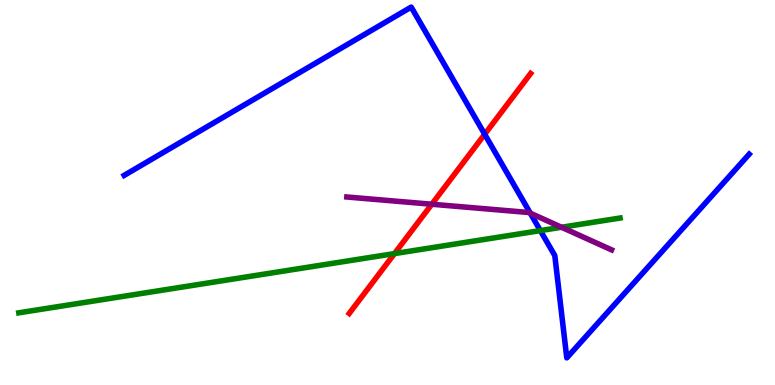[{'lines': ['blue', 'red'], 'intersections': [{'x': 6.25, 'y': 6.51}]}, {'lines': ['green', 'red'], 'intersections': [{'x': 5.09, 'y': 3.41}]}, {'lines': ['purple', 'red'], 'intersections': [{'x': 5.57, 'y': 4.7}]}, {'lines': ['blue', 'green'], 'intersections': [{'x': 6.97, 'y': 4.01}]}, {'lines': ['blue', 'purple'], 'intersections': [{'x': 6.84, 'y': 4.46}]}, {'lines': ['green', 'purple'], 'intersections': [{'x': 7.25, 'y': 4.1}]}]